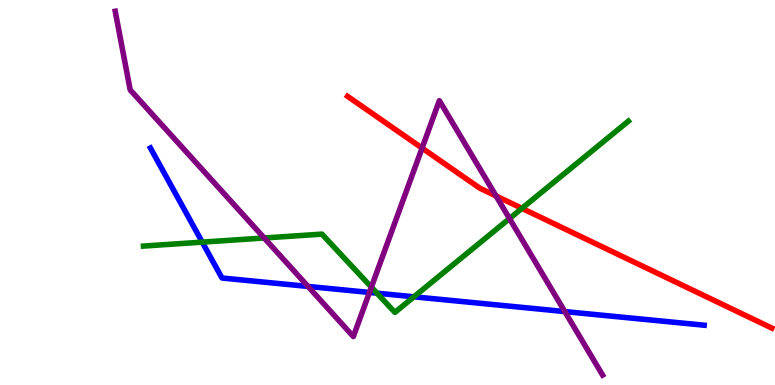[{'lines': ['blue', 'red'], 'intersections': []}, {'lines': ['green', 'red'], 'intersections': [{'x': 6.73, 'y': 4.59}]}, {'lines': ['purple', 'red'], 'intersections': [{'x': 5.45, 'y': 6.15}, {'x': 6.4, 'y': 4.91}]}, {'lines': ['blue', 'green'], 'intersections': [{'x': 2.61, 'y': 3.71}, {'x': 4.86, 'y': 2.38}, {'x': 5.34, 'y': 2.29}]}, {'lines': ['blue', 'purple'], 'intersections': [{'x': 3.97, 'y': 2.56}, {'x': 4.77, 'y': 2.4}, {'x': 7.29, 'y': 1.91}]}, {'lines': ['green', 'purple'], 'intersections': [{'x': 3.41, 'y': 3.82}, {'x': 4.79, 'y': 2.54}, {'x': 6.57, 'y': 4.32}]}]